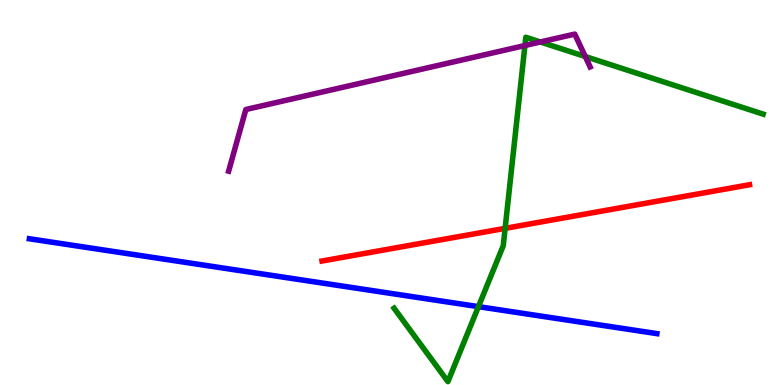[{'lines': ['blue', 'red'], 'intersections': []}, {'lines': ['green', 'red'], 'intersections': [{'x': 6.52, 'y': 4.07}]}, {'lines': ['purple', 'red'], 'intersections': []}, {'lines': ['blue', 'green'], 'intersections': [{'x': 6.17, 'y': 2.04}]}, {'lines': ['blue', 'purple'], 'intersections': []}, {'lines': ['green', 'purple'], 'intersections': [{'x': 6.77, 'y': 8.82}, {'x': 6.97, 'y': 8.91}, {'x': 7.55, 'y': 8.53}]}]